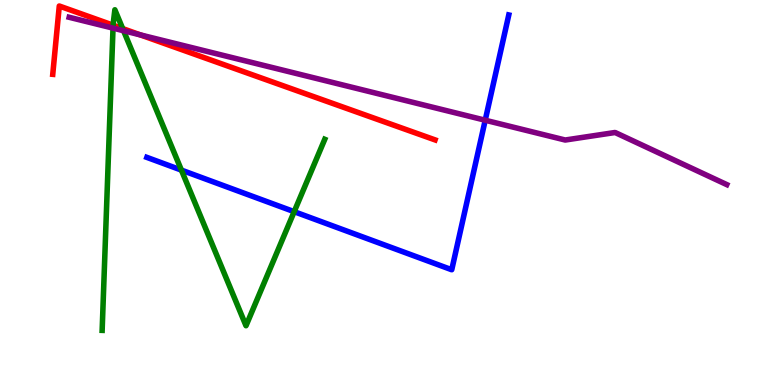[{'lines': ['blue', 'red'], 'intersections': []}, {'lines': ['green', 'red'], 'intersections': [{'x': 1.46, 'y': 9.35}, {'x': 1.58, 'y': 9.26}]}, {'lines': ['purple', 'red'], 'intersections': [{'x': 1.81, 'y': 9.09}]}, {'lines': ['blue', 'green'], 'intersections': [{'x': 2.34, 'y': 5.58}, {'x': 3.8, 'y': 4.5}]}, {'lines': ['blue', 'purple'], 'intersections': [{'x': 6.26, 'y': 6.88}]}, {'lines': ['green', 'purple'], 'intersections': [{'x': 1.46, 'y': 9.27}, {'x': 1.59, 'y': 9.2}]}]